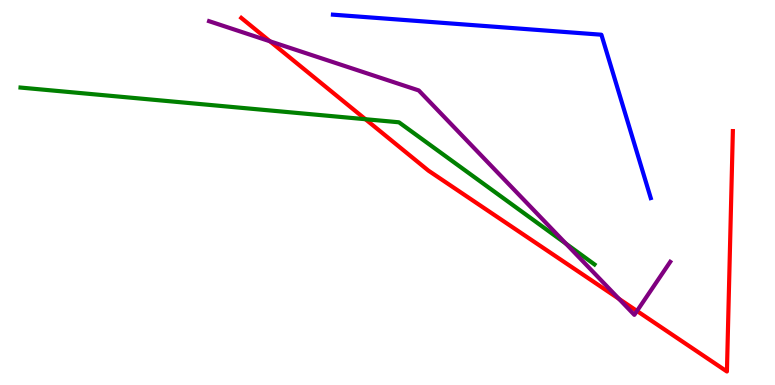[{'lines': ['blue', 'red'], 'intersections': []}, {'lines': ['green', 'red'], 'intersections': [{'x': 4.72, 'y': 6.9}]}, {'lines': ['purple', 'red'], 'intersections': [{'x': 3.48, 'y': 8.93}, {'x': 7.99, 'y': 2.24}, {'x': 8.22, 'y': 1.92}]}, {'lines': ['blue', 'green'], 'intersections': []}, {'lines': ['blue', 'purple'], 'intersections': []}, {'lines': ['green', 'purple'], 'intersections': [{'x': 7.3, 'y': 3.67}]}]